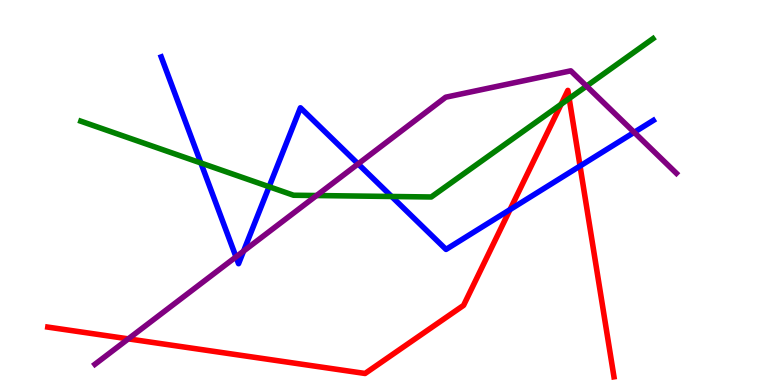[{'lines': ['blue', 'red'], 'intersections': [{'x': 6.58, 'y': 4.56}, {'x': 7.48, 'y': 5.69}]}, {'lines': ['green', 'red'], 'intersections': [{'x': 7.24, 'y': 7.29}, {'x': 7.34, 'y': 7.44}]}, {'lines': ['purple', 'red'], 'intersections': [{'x': 1.66, 'y': 1.2}]}, {'lines': ['blue', 'green'], 'intersections': [{'x': 2.59, 'y': 5.77}, {'x': 3.47, 'y': 5.15}, {'x': 5.05, 'y': 4.9}]}, {'lines': ['blue', 'purple'], 'intersections': [{'x': 3.05, 'y': 3.33}, {'x': 3.14, 'y': 3.48}, {'x': 4.62, 'y': 5.74}, {'x': 8.18, 'y': 6.56}]}, {'lines': ['green', 'purple'], 'intersections': [{'x': 4.08, 'y': 4.92}, {'x': 7.57, 'y': 7.76}]}]